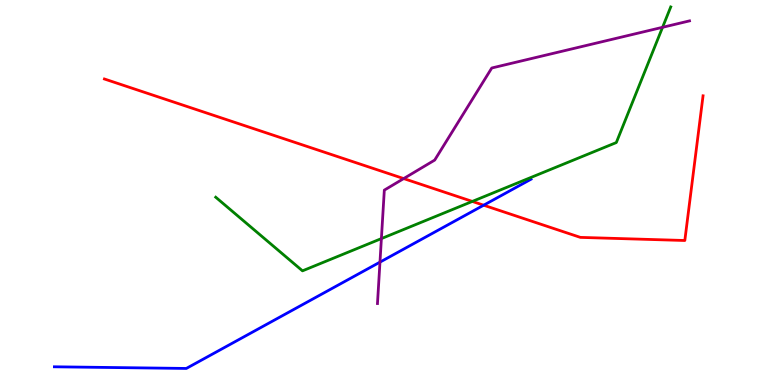[{'lines': ['blue', 'red'], 'intersections': [{'x': 6.24, 'y': 4.67}]}, {'lines': ['green', 'red'], 'intersections': [{'x': 6.09, 'y': 4.77}]}, {'lines': ['purple', 'red'], 'intersections': [{'x': 5.21, 'y': 5.36}]}, {'lines': ['blue', 'green'], 'intersections': []}, {'lines': ['blue', 'purple'], 'intersections': [{'x': 4.9, 'y': 3.19}]}, {'lines': ['green', 'purple'], 'intersections': [{'x': 4.92, 'y': 3.8}, {'x': 8.55, 'y': 9.29}]}]